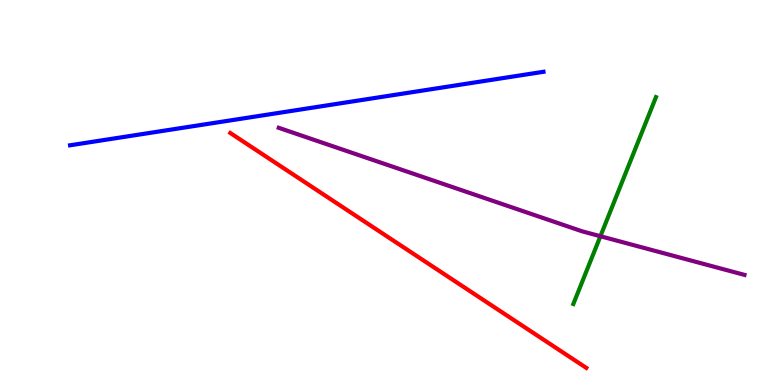[{'lines': ['blue', 'red'], 'intersections': []}, {'lines': ['green', 'red'], 'intersections': []}, {'lines': ['purple', 'red'], 'intersections': []}, {'lines': ['blue', 'green'], 'intersections': []}, {'lines': ['blue', 'purple'], 'intersections': []}, {'lines': ['green', 'purple'], 'intersections': [{'x': 7.75, 'y': 3.86}]}]